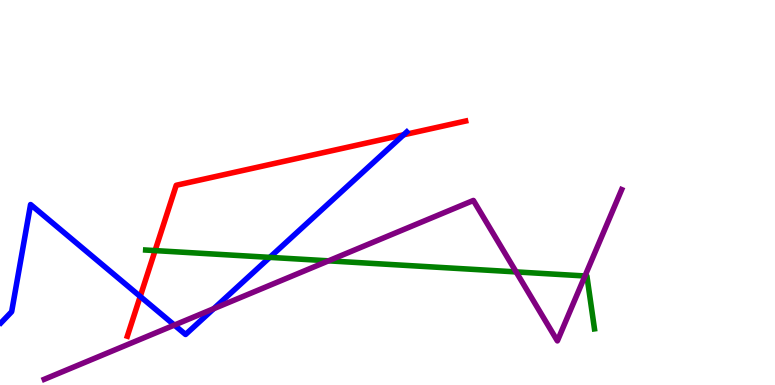[{'lines': ['blue', 'red'], 'intersections': [{'x': 1.81, 'y': 2.3}, {'x': 5.21, 'y': 6.5}]}, {'lines': ['green', 'red'], 'intersections': [{'x': 2.0, 'y': 3.49}]}, {'lines': ['purple', 'red'], 'intersections': []}, {'lines': ['blue', 'green'], 'intersections': [{'x': 3.48, 'y': 3.32}]}, {'lines': ['blue', 'purple'], 'intersections': [{'x': 2.25, 'y': 1.56}, {'x': 2.76, 'y': 1.98}]}, {'lines': ['green', 'purple'], 'intersections': [{'x': 4.24, 'y': 3.23}, {'x': 6.66, 'y': 2.94}, {'x': 7.55, 'y': 2.83}]}]